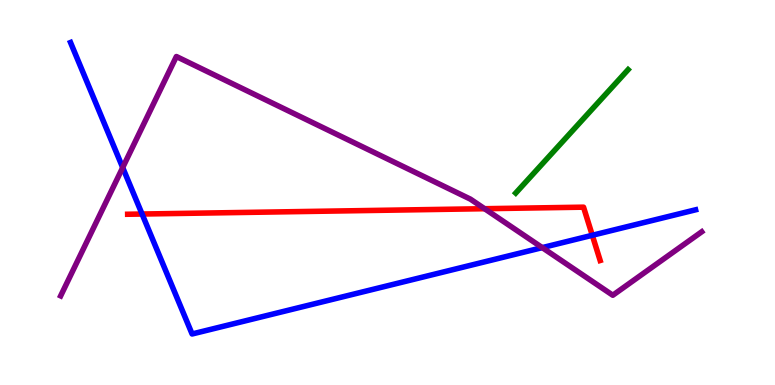[{'lines': ['blue', 'red'], 'intersections': [{'x': 1.83, 'y': 4.44}, {'x': 7.64, 'y': 3.89}]}, {'lines': ['green', 'red'], 'intersections': []}, {'lines': ['purple', 'red'], 'intersections': [{'x': 6.25, 'y': 4.58}]}, {'lines': ['blue', 'green'], 'intersections': []}, {'lines': ['blue', 'purple'], 'intersections': [{'x': 1.58, 'y': 5.65}, {'x': 7.0, 'y': 3.57}]}, {'lines': ['green', 'purple'], 'intersections': []}]